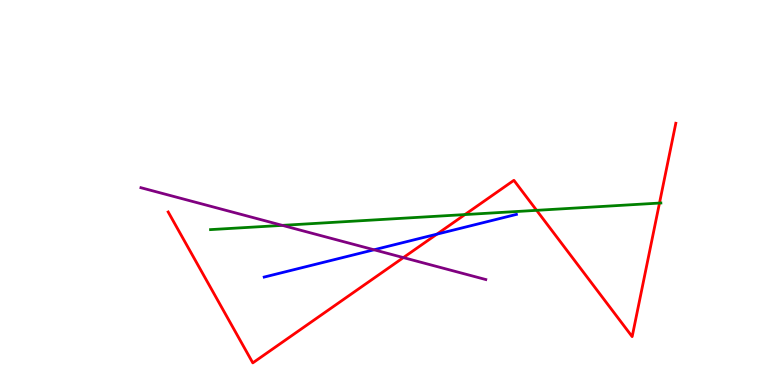[{'lines': ['blue', 'red'], 'intersections': [{'x': 5.64, 'y': 3.92}]}, {'lines': ['green', 'red'], 'intersections': [{'x': 6.0, 'y': 4.43}, {'x': 6.92, 'y': 4.54}, {'x': 8.51, 'y': 4.73}]}, {'lines': ['purple', 'red'], 'intersections': [{'x': 5.2, 'y': 3.31}]}, {'lines': ['blue', 'green'], 'intersections': []}, {'lines': ['blue', 'purple'], 'intersections': [{'x': 4.83, 'y': 3.51}]}, {'lines': ['green', 'purple'], 'intersections': [{'x': 3.64, 'y': 4.15}]}]